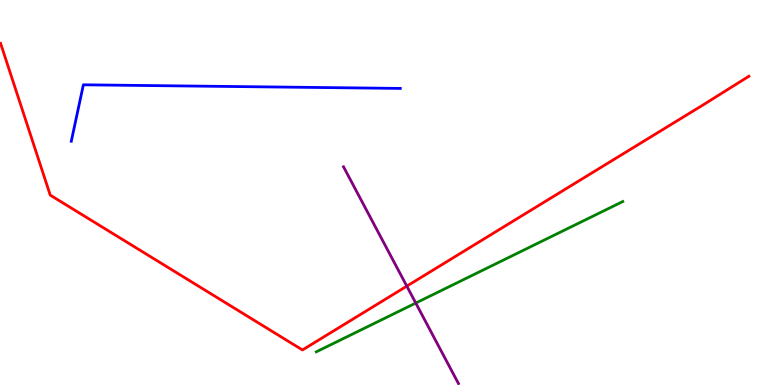[{'lines': ['blue', 'red'], 'intersections': []}, {'lines': ['green', 'red'], 'intersections': []}, {'lines': ['purple', 'red'], 'intersections': [{'x': 5.25, 'y': 2.57}]}, {'lines': ['blue', 'green'], 'intersections': []}, {'lines': ['blue', 'purple'], 'intersections': []}, {'lines': ['green', 'purple'], 'intersections': [{'x': 5.36, 'y': 2.13}]}]